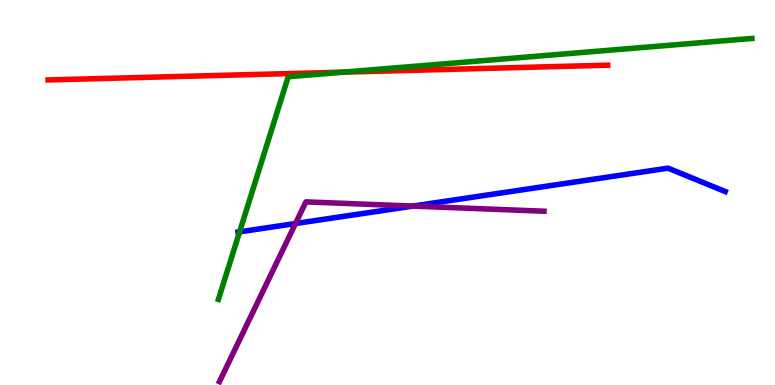[{'lines': ['blue', 'red'], 'intersections': []}, {'lines': ['green', 'red'], 'intersections': [{'x': 4.44, 'y': 8.13}]}, {'lines': ['purple', 'red'], 'intersections': []}, {'lines': ['blue', 'green'], 'intersections': [{'x': 3.09, 'y': 3.98}]}, {'lines': ['blue', 'purple'], 'intersections': [{'x': 3.81, 'y': 4.19}, {'x': 5.33, 'y': 4.65}]}, {'lines': ['green', 'purple'], 'intersections': []}]